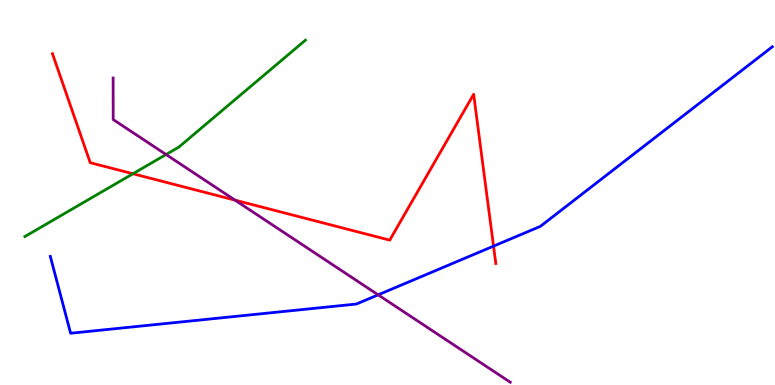[{'lines': ['blue', 'red'], 'intersections': [{'x': 6.37, 'y': 3.61}]}, {'lines': ['green', 'red'], 'intersections': [{'x': 1.72, 'y': 5.49}]}, {'lines': ['purple', 'red'], 'intersections': [{'x': 3.03, 'y': 4.8}]}, {'lines': ['blue', 'green'], 'intersections': []}, {'lines': ['blue', 'purple'], 'intersections': [{'x': 4.88, 'y': 2.34}]}, {'lines': ['green', 'purple'], 'intersections': [{'x': 2.14, 'y': 5.99}]}]